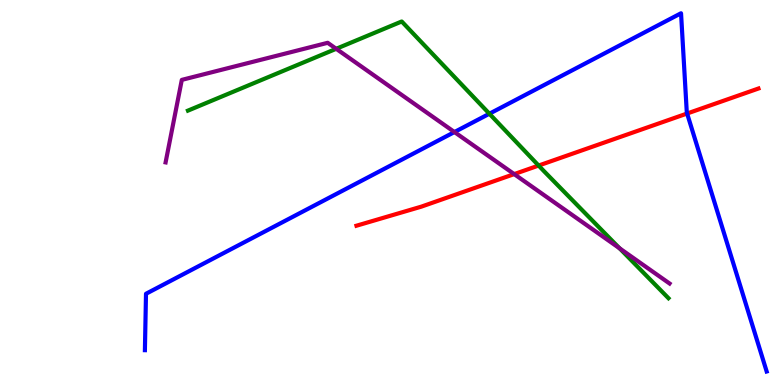[{'lines': ['blue', 'red'], 'intersections': [{'x': 8.87, 'y': 7.05}]}, {'lines': ['green', 'red'], 'intersections': [{'x': 6.95, 'y': 5.7}]}, {'lines': ['purple', 'red'], 'intersections': [{'x': 6.63, 'y': 5.48}]}, {'lines': ['blue', 'green'], 'intersections': [{'x': 6.31, 'y': 7.05}]}, {'lines': ['blue', 'purple'], 'intersections': [{'x': 5.86, 'y': 6.57}]}, {'lines': ['green', 'purple'], 'intersections': [{'x': 4.34, 'y': 8.73}, {'x': 7.99, 'y': 3.55}]}]